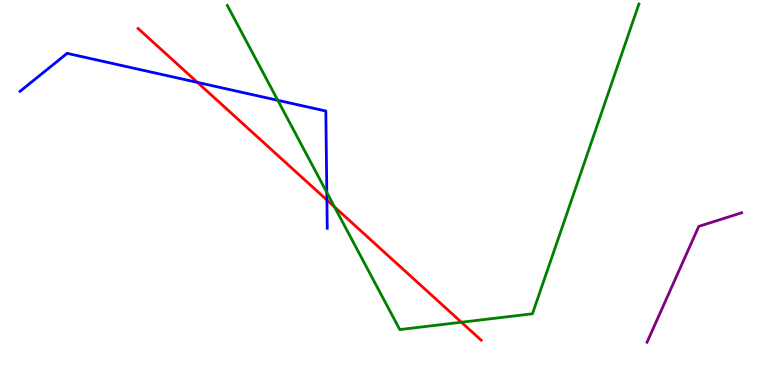[{'lines': ['blue', 'red'], 'intersections': [{'x': 2.55, 'y': 7.86}, {'x': 4.22, 'y': 4.8}]}, {'lines': ['green', 'red'], 'intersections': [{'x': 4.32, 'y': 4.62}, {'x': 5.95, 'y': 1.63}]}, {'lines': ['purple', 'red'], 'intersections': []}, {'lines': ['blue', 'green'], 'intersections': [{'x': 3.58, 'y': 7.39}, {'x': 4.22, 'y': 5.0}]}, {'lines': ['blue', 'purple'], 'intersections': []}, {'lines': ['green', 'purple'], 'intersections': []}]